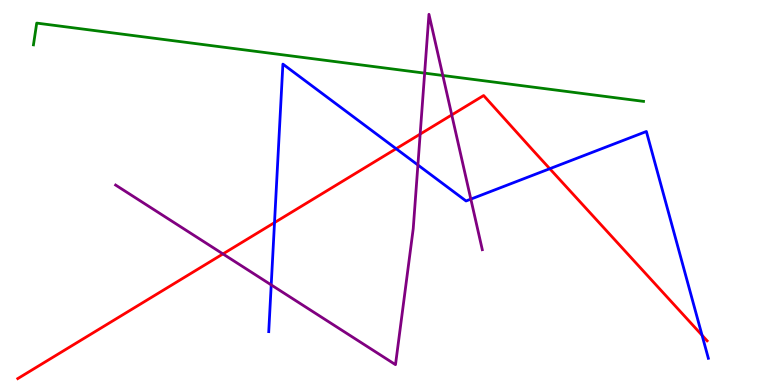[{'lines': ['blue', 'red'], 'intersections': [{'x': 3.54, 'y': 4.22}, {'x': 5.11, 'y': 6.14}, {'x': 7.09, 'y': 5.62}, {'x': 9.06, 'y': 1.29}]}, {'lines': ['green', 'red'], 'intersections': []}, {'lines': ['purple', 'red'], 'intersections': [{'x': 2.88, 'y': 3.4}, {'x': 5.42, 'y': 6.52}, {'x': 5.83, 'y': 7.02}]}, {'lines': ['blue', 'green'], 'intersections': []}, {'lines': ['blue', 'purple'], 'intersections': [{'x': 3.5, 'y': 2.6}, {'x': 5.39, 'y': 5.71}, {'x': 6.08, 'y': 4.83}]}, {'lines': ['green', 'purple'], 'intersections': [{'x': 5.48, 'y': 8.1}, {'x': 5.71, 'y': 8.04}]}]